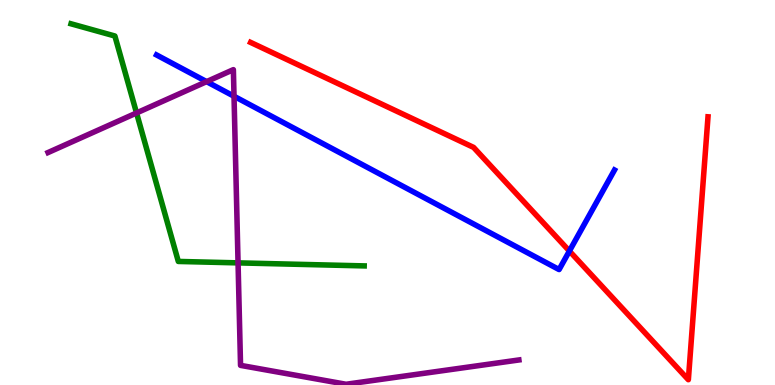[{'lines': ['blue', 'red'], 'intersections': [{'x': 7.35, 'y': 3.48}]}, {'lines': ['green', 'red'], 'intersections': []}, {'lines': ['purple', 'red'], 'intersections': []}, {'lines': ['blue', 'green'], 'intersections': []}, {'lines': ['blue', 'purple'], 'intersections': [{'x': 2.67, 'y': 7.88}, {'x': 3.02, 'y': 7.5}]}, {'lines': ['green', 'purple'], 'intersections': [{'x': 1.76, 'y': 7.07}, {'x': 3.07, 'y': 3.17}]}]